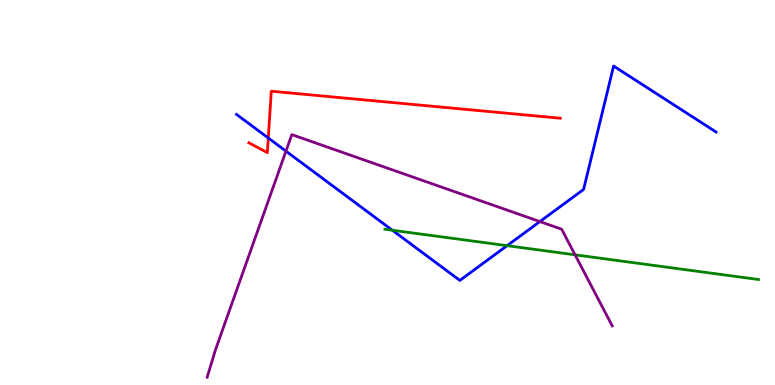[{'lines': ['blue', 'red'], 'intersections': [{'x': 3.46, 'y': 6.42}]}, {'lines': ['green', 'red'], 'intersections': []}, {'lines': ['purple', 'red'], 'intersections': []}, {'lines': ['blue', 'green'], 'intersections': [{'x': 5.06, 'y': 4.02}, {'x': 6.54, 'y': 3.62}]}, {'lines': ['blue', 'purple'], 'intersections': [{'x': 3.69, 'y': 6.07}, {'x': 6.97, 'y': 4.24}]}, {'lines': ['green', 'purple'], 'intersections': [{'x': 7.42, 'y': 3.38}]}]